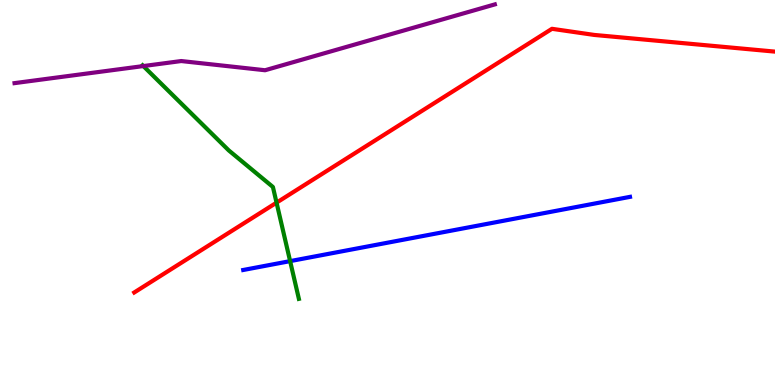[{'lines': ['blue', 'red'], 'intersections': []}, {'lines': ['green', 'red'], 'intersections': [{'x': 3.57, 'y': 4.74}]}, {'lines': ['purple', 'red'], 'intersections': []}, {'lines': ['blue', 'green'], 'intersections': [{'x': 3.74, 'y': 3.22}]}, {'lines': ['blue', 'purple'], 'intersections': []}, {'lines': ['green', 'purple'], 'intersections': [{'x': 1.85, 'y': 8.28}]}]